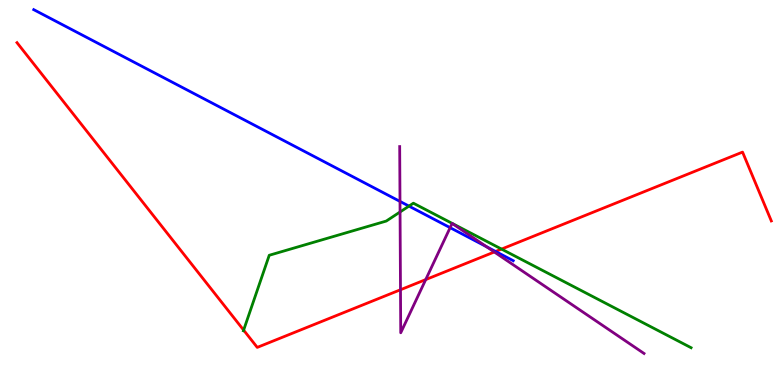[{'lines': ['blue', 'red'], 'intersections': [{'x': 6.39, 'y': 3.47}]}, {'lines': ['green', 'red'], 'intersections': [{'x': 3.14, 'y': 1.43}, {'x': 6.47, 'y': 3.53}]}, {'lines': ['purple', 'red'], 'intersections': [{'x': 5.17, 'y': 2.47}, {'x': 5.49, 'y': 2.74}, {'x': 6.38, 'y': 3.45}]}, {'lines': ['blue', 'green'], 'intersections': [{'x': 5.28, 'y': 4.65}]}, {'lines': ['blue', 'purple'], 'intersections': [{'x': 5.16, 'y': 4.77}, {'x': 5.81, 'y': 4.09}, {'x': 6.28, 'y': 3.59}]}, {'lines': ['green', 'purple'], 'intersections': [{'x': 5.16, 'y': 4.49}]}]